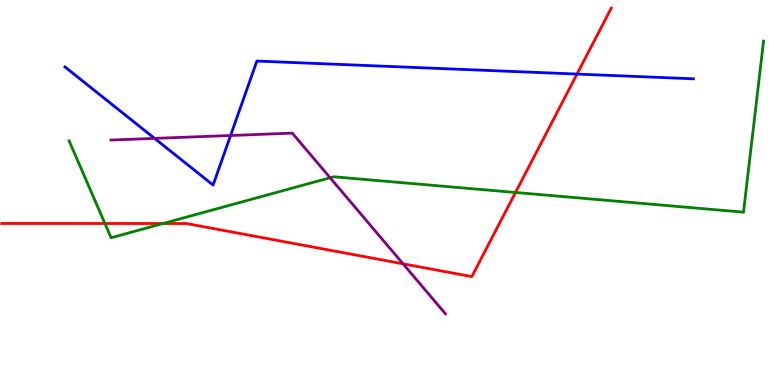[{'lines': ['blue', 'red'], 'intersections': [{'x': 7.45, 'y': 8.08}]}, {'lines': ['green', 'red'], 'intersections': [{'x': 1.35, 'y': 4.19}, {'x': 2.1, 'y': 4.19}, {'x': 6.65, 'y': 5.0}]}, {'lines': ['purple', 'red'], 'intersections': [{'x': 5.2, 'y': 3.15}]}, {'lines': ['blue', 'green'], 'intersections': []}, {'lines': ['blue', 'purple'], 'intersections': [{'x': 1.99, 'y': 6.41}, {'x': 2.98, 'y': 6.48}]}, {'lines': ['green', 'purple'], 'intersections': [{'x': 4.26, 'y': 5.38}]}]